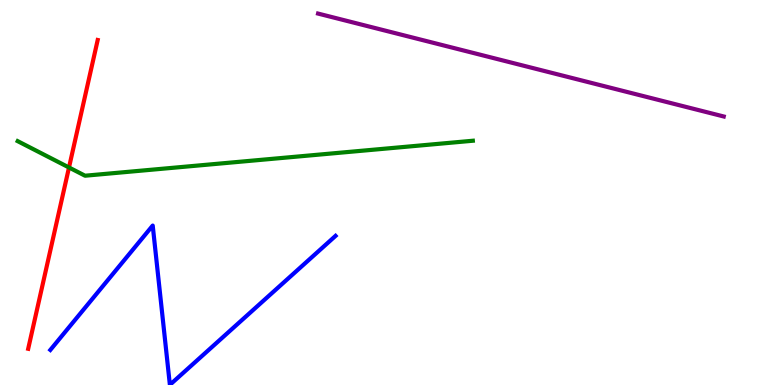[{'lines': ['blue', 'red'], 'intersections': []}, {'lines': ['green', 'red'], 'intersections': [{'x': 0.89, 'y': 5.65}]}, {'lines': ['purple', 'red'], 'intersections': []}, {'lines': ['blue', 'green'], 'intersections': []}, {'lines': ['blue', 'purple'], 'intersections': []}, {'lines': ['green', 'purple'], 'intersections': []}]